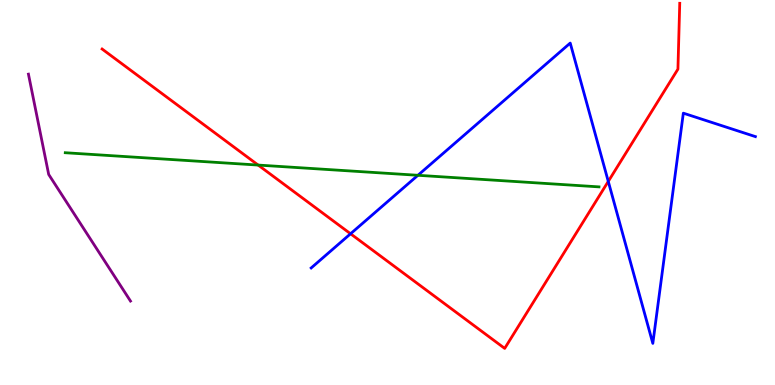[{'lines': ['blue', 'red'], 'intersections': [{'x': 4.52, 'y': 3.93}, {'x': 7.85, 'y': 5.29}]}, {'lines': ['green', 'red'], 'intersections': [{'x': 3.33, 'y': 5.71}]}, {'lines': ['purple', 'red'], 'intersections': []}, {'lines': ['blue', 'green'], 'intersections': [{'x': 5.39, 'y': 5.45}]}, {'lines': ['blue', 'purple'], 'intersections': []}, {'lines': ['green', 'purple'], 'intersections': []}]